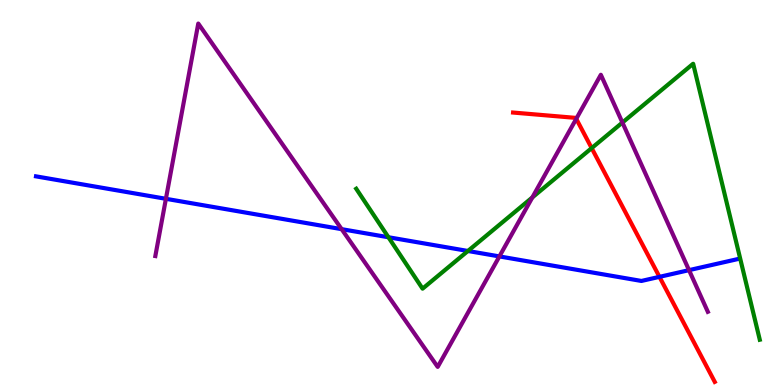[{'lines': ['blue', 'red'], 'intersections': [{'x': 8.51, 'y': 2.81}]}, {'lines': ['green', 'red'], 'intersections': [{'x': 7.63, 'y': 6.15}]}, {'lines': ['purple', 'red'], 'intersections': [{'x': 7.44, 'y': 6.91}]}, {'lines': ['blue', 'green'], 'intersections': [{'x': 5.01, 'y': 3.84}, {'x': 6.04, 'y': 3.48}]}, {'lines': ['blue', 'purple'], 'intersections': [{'x': 2.14, 'y': 4.84}, {'x': 4.41, 'y': 4.05}, {'x': 6.44, 'y': 3.34}, {'x': 8.89, 'y': 2.98}]}, {'lines': ['green', 'purple'], 'intersections': [{'x': 6.87, 'y': 4.87}, {'x': 8.03, 'y': 6.82}]}]